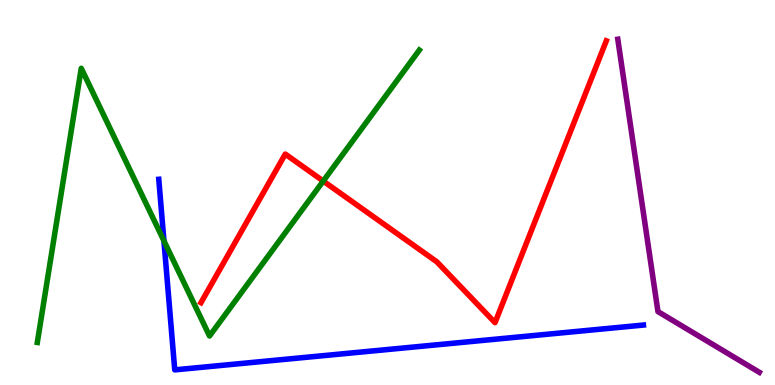[{'lines': ['blue', 'red'], 'intersections': []}, {'lines': ['green', 'red'], 'intersections': [{'x': 4.17, 'y': 5.3}]}, {'lines': ['purple', 'red'], 'intersections': []}, {'lines': ['blue', 'green'], 'intersections': [{'x': 2.12, 'y': 3.74}]}, {'lines': ['blue', 'purple'], 'intersections': []}, {'lines': ['green', 'purple'], 'intersections': []}]